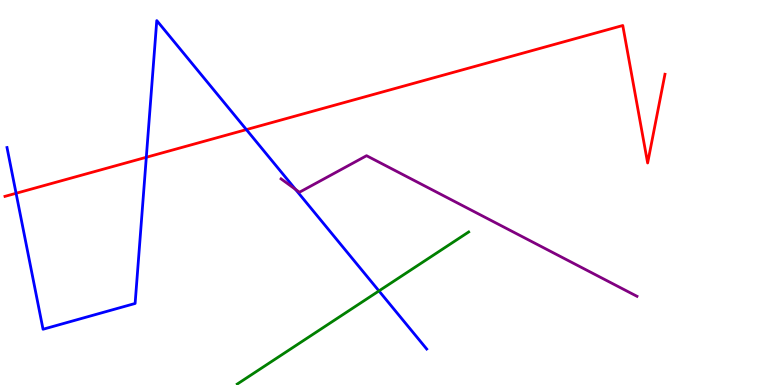[{'lines': ['blue', 'red'], 'intersections': [{'x': 0.208, 'y': 4.98}, {'x': 1.89, 'y': 5.91}, {'x': 3.18, 'y': 6.63}]}, {'lines': ['green', 'red'], 'intersections': []}, {'lines': ['purple', 'red'], 'intersections': []}, {'lines': ['blue', 'green'], 'intersections': [{'x': 4.89, 'y': 2.44}]}, {'lines': ['blue', 'purple'], 'intersections': [{'x': 3.81, 'y': 5.08}]}, {'lines': ['green', 'purple'], 'intersections': []}]